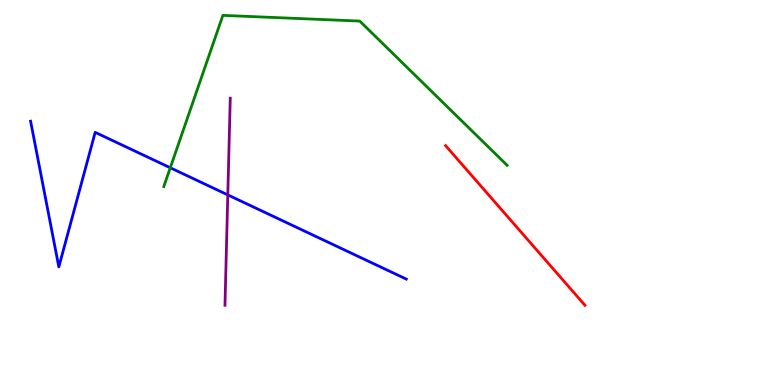[{'lines': ['blue', 'red'], 'intersections': []}, {'lines': ['green', 'red'], 'intersections': []}, {'lines': ['purple', 'red'], 'intersections': []}, {'lines': ['blue', 'green'], 'intersections': [{'x': 2.2, 'y': 5.64}]}, {'lines': ['blue', 'purple'], 'intersections': [{'x': 2.94, 'y': 4.94}]}, {'lines': ['green', 'purple'], 'intersections': []}]